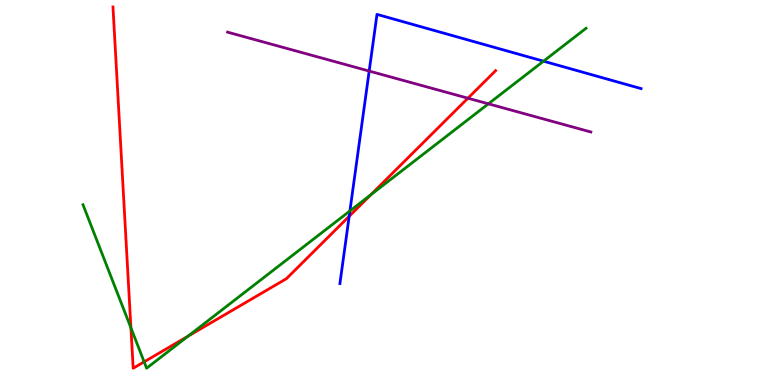[{'lines': ['blue', 'red'], 'intersections': [{'x': 4.51, 'y': 4.38}]}, {'lines': ['green', 'red'], 'intersections': [{'x': 1.69, 'y': 1.48}, {'x': 1.86, 'y': 0.602}, {'x': 2.42, 'y': 1.27}, {'x': 4.78, 'y': 4.94}]}, {'lines': ['purple', 'red'], 'intersections': [{'x': 6.04, 'y': 7.45}]}, {'lines': ['blue', 'green'], 'intersections': [{'x': 4.52, 'y': 4.52}, {'x': 7.01, 'y': 8.41}]}, {'lines': ['blue', 'purple'], 'intersections': [{'x': 4.76, 'y': 8.15}]}, {'lines': ['green', 'purple'], 'intersections': [{'x': 6.3, 'y': 7.3}]}]